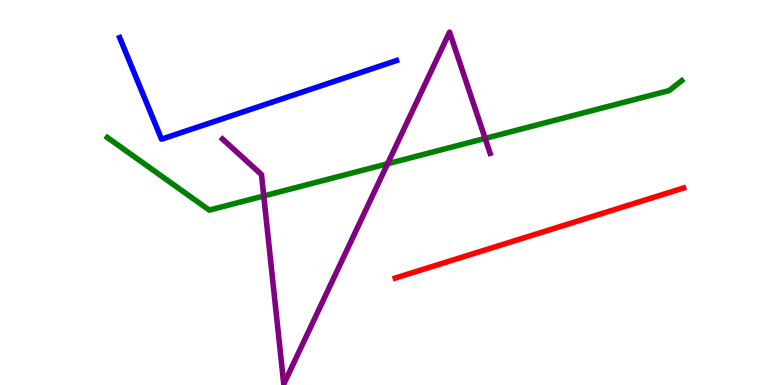[{'lines': ['blue', 'red'], 'intersections': []}, {'lines': ['green', 'red'], 'intersections': []}, {'lines': ['purple', 'red'], 'intersections': []}, {'lines': ['blue', 'green'], 'intersections': []}, {'lines': ['blue', 'purple'], 'intersections': []}, {'lines': ['green', 'purple'], 'intersections': [{'x': 3.4, 'y': 4.91}, {'x': 5.0, 'y': 5.75}, {'x': 6.26, 'y': 6.4}]}]